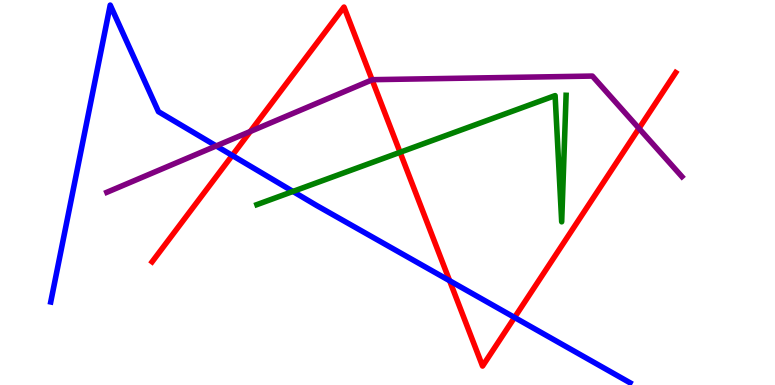[{'lines': ['blue', 'red'], 'intersections': [{'x': 3.0, 'y': 5.96}, {'x': 5.8, 'y': 2.71}, {'x': 6.64, 'y': 1.75}]}, {'lines': ['green', 'red'], 'intersections': [{'x': 5.16, 'y': 6.04}]}, {'lines': ['purple', 'red'], 'intersections': [{'x': 3.23, 'y': 6.58}, {'x': 4.8, 'y': 7.93}, {'x': 8.24, 'y': 6.66}]}, {'lines': ['blue', 'green'], 'intersections': [{'x': 3.78, 'y': 5.03}]}, {'lines': ['blue', 'purple'], 'intersections': [{'x': 2.79, 'y': 6.21}]}, {'lines': ['green', 'purple'], 'intersections': []}]